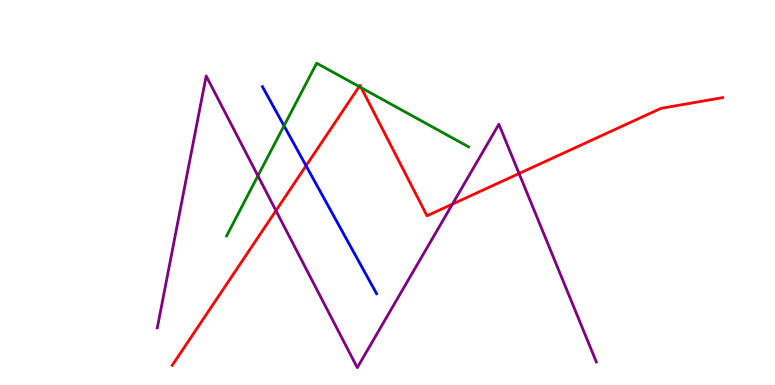[{'lines': ['blue', 'red'], 'intersections': [{'x': 3.95, 'y': 5.69}]}, {'lines': ['green', 'red'], 'intersections': [{'x': 4.63, 'y': 7.75}, {'x': 4.66, 'y': 7.72}]}, {'lines': ['purple', 'red'], 'intersections': [{'x': 3.56, 'y': 4.53}, {'x': 5.84, 'y': 4.7}, {'x': 6.7, 'y': 5.49}]}, {'lines': ['blue', 'green'], 'intersections': [{'x': 3.66, 'y': 6.73}]}, {'lines': ['blue', 'purple'], 'intersections': []}, {'lines': ['green', 'purple'], 'intersections': [{'x': 3.33, 'y': 5.43}]}]